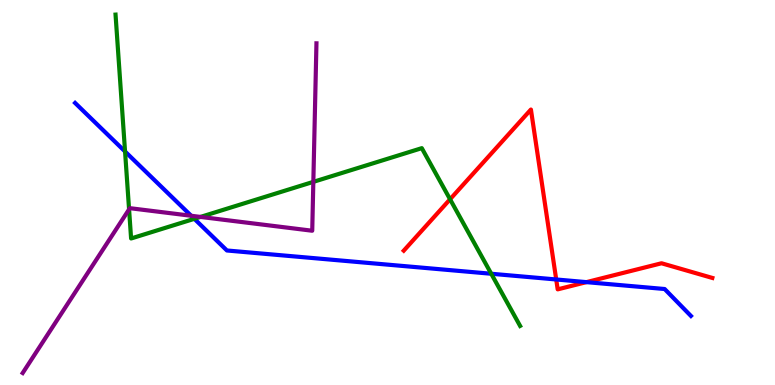[{'lines': ['blue', 'red'], 'intersections': [{'x': 7.18, 'y': 2.74}, {'x': 7.57, 'y': 2.67}]}, {'lines': ['green', 'red'], 'intersections': [{'x': 5.81, 'y': 4.82}]}, {'lines': ['purple', 'red'], 'intersections': []}, {'lines': ['blue', 'green'], 'intersections': [{'x': 1.61, 'y': 6.06}, {'x': 2.51, 'y': 4.32}, {'x': 6.34, 'y': 2.89}]}, {'lines': ['blue', 'purple'], 'intersections': [{'x': 2.47, 'y': 4.4}]}, {'lines': ['green', 'purple'], 'intersections': [{'x': 1.67, 'y': 4.56}, {'x': 2.59, 'y': 4.37}, {'x': 4.04, 'y': 5.28}]}]